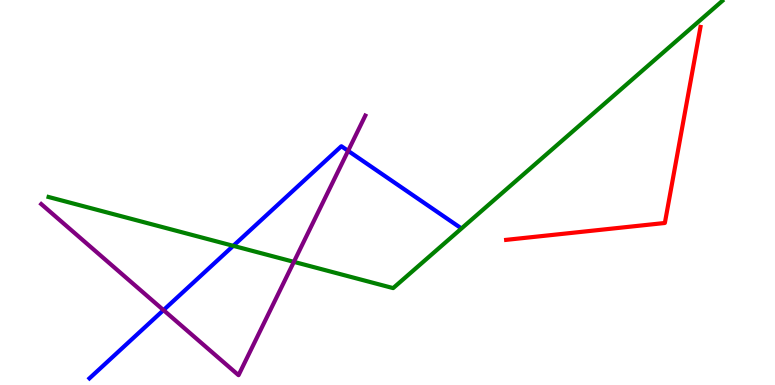[{'lines': ['blue', 'red'], 'intersections': []}, {'lines': ['green', 'red'], 'intersections': []}, {'lines': ['purple', 'red'], 'intersections': []}, {'lines': ['blue', 'green'], 'intersections': [{'x': 3.01, 'y': 3.61}]}, {'lines': ['blue', 'purple'], 'intersections': [{'x': 2.11, 'y': 1.95}, {'x': 4.49, 'y': 6.08}]}, {'lines': ['green', 'purple'], 'intersections': [{'x': 3.79, 'y': 3.2}]}]